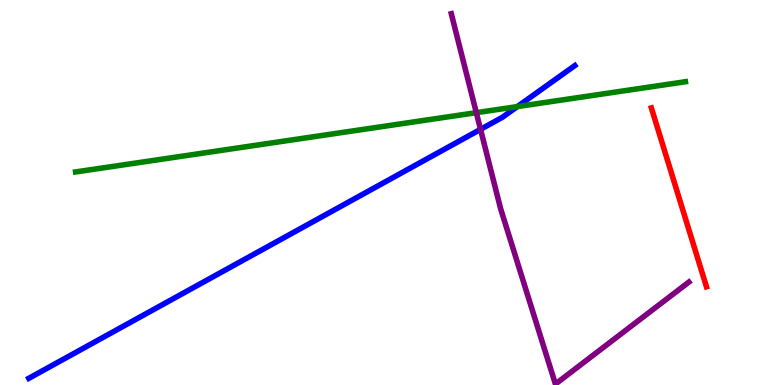[{'lines': ['blue', 'red'], 'intersections': []}, {'lines': ['green', 'red'], 'intersections': []}, {'lines': ['purple', 'red'], 'intersections': []}, {'lines': ['blue', 'green'], 'intersections': [{'x': 6.68, 'y': 7.23}]}, {'lines': ['blue', 'purple'], 'intersections': [{'x': 6.2, 'y': 6.64}]}, {'lines': ['green', 'purple'], 'intersections': [{'x': 6.15, 'y': 7.07}]}]